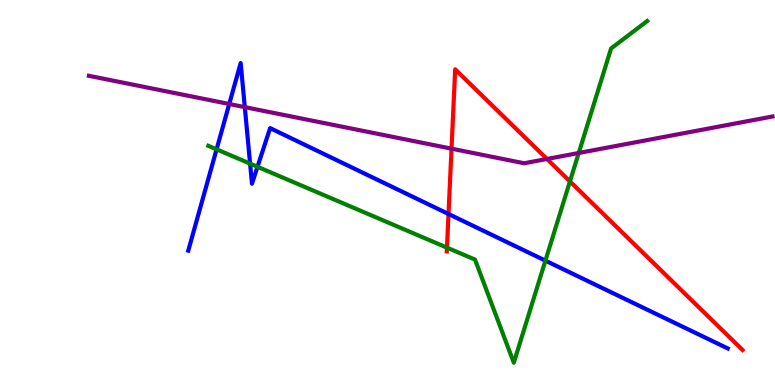[{'lines': ['blue', 'red'], 'intersections': [{'x': 5.79, 'y': 4.44}]}, {'lines': ['green', 'red'], 'intersections': [{'x': 5.77, 'y': 3.57}, {'x': 7.35, 'y': 5.29}]}, {'lines': ['purple', 'red'], 'intersections': [{'x': 5.83, 'y': 6.14}, {'x': 7.06, 'y': 5.87}]}, {'lines': ['blue', 'green'], 'intersections': [{'x': 2.79, 'y': 6.12}, {'x': 3.23, 'y': 5.75}, {'x': 3.32, 'y': 5.67}, {'x': 7.04, 'y': 3.23}]}, {'lines': ['blue', 'purple'], 'intersections': [{'x': 2.96, 'y': 7.3}, {'x': 3.16, 'y': 7.22}]}, {'lines': ['green', 'purple'], 'intersections': [{'x': 7.47, 'y': 6.03}]}]